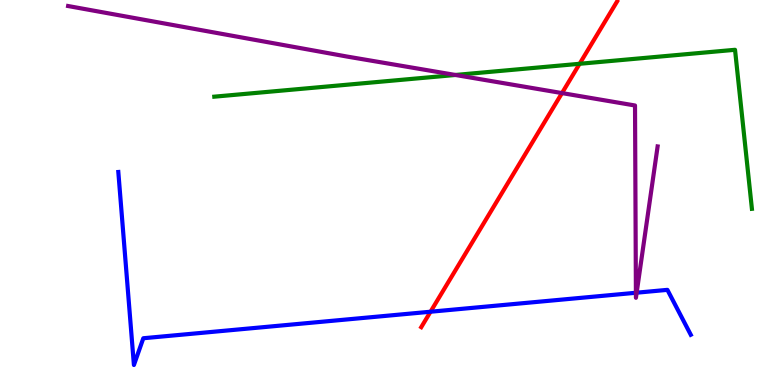[{'lines': ['blue', 'red'], 'intersections': [{'x': 5.56, 'y': 1.9}]}, {'lines': ['green', 'red'], 'intersections': [{'x': 7.48, 'y': 8.34}]}, {'lines': ['purple', 'red'], 'intersections': [{'x': 7.25, 'y': 7.58}]}, {'lines': ['blue', 'green'], 'intersections': []}, {'lines': ['blue', 'purple'], 'intersections': [{'x': 8.21, 'y': 2.4}, {'x': 8.21, 'y': 2.4}]}, {'lines': ['green', 'purple'], 'intersections': [{'x': 5.88, 'y': 8.05}]}]